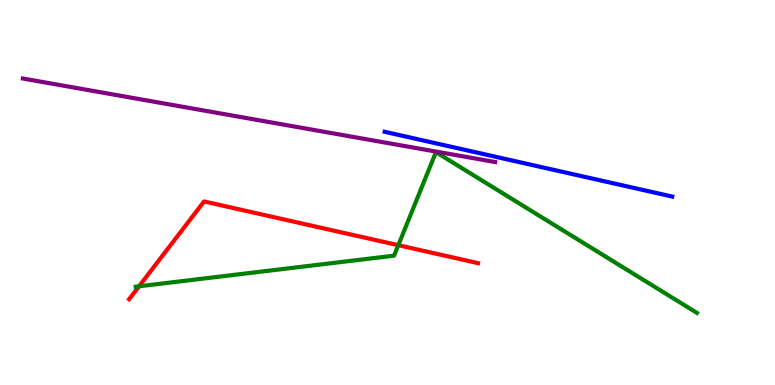[{'lines': ['blue', 'red'], 'intersections': []}, {'lines': ['green', 'red'], 'intersections': [{'x': 1.79, 'y': 2.56}, {'x': 5.14, 'y': 3.63}]}, {'lines': ['purple', 'red'], 'intersections': []}, {'lines': ['blue', 'green'], 'intersections': []}, {'lines': ['blue', 'purple'], 'intersections': []}, {'lines': ['green', 'purple'], 'intersections': []}]